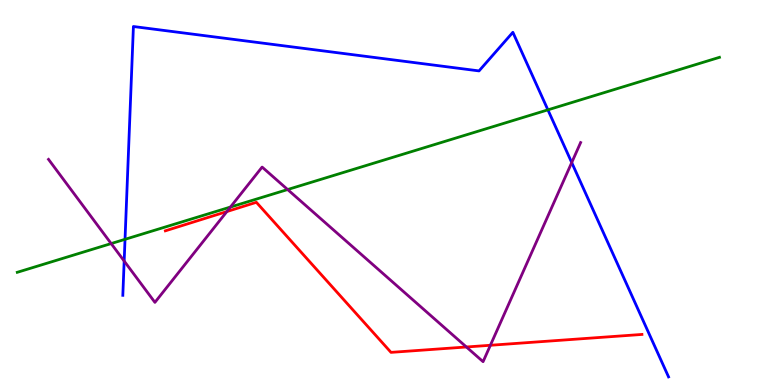[{'lines': ['blue', 'red'], 'intersections': []}, {'lines': ['green', 'red'], 'intersections': []}, {'lines': ['purple', 'red'], 'intersections': [{'x': 2.93, 'y': 4.51}, {'x': 6.02, 'y': 0.987}, {'x': 6.33, 'y': 1.03}]}, {'lines': ['blue', 'green'], 'intersections': [{'x': 1.61, 'y': 3.78}, {'x': 7.07, 'y': 7.15}]}, {'lines': ['blue', 'purple'], 'intersections': [{'x': 1.6, 'y': 3.22}, {'x': 7.38, 'y': 5.78}]}, {'lines': ['green', 'purple'], 'intersections': [{'x': 1.43, 'y': 3.67}, {'x': 2.97, 'y': 4.62}, {'x': 3.71, 'y': 5.08}]}]